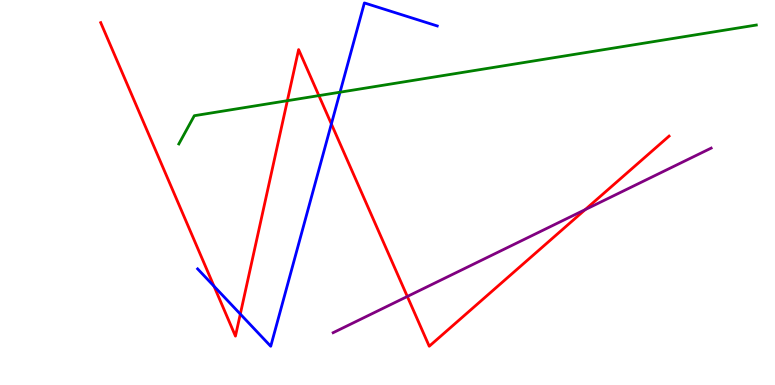[{'lines': ['blue', 'red'], 'intersections': [{'x': 2.76, 'y': 2.57}, {'x': 3.1, 'y': 1.84}, {'x': 4.28, 'y': 6.78}]}, {'lines': ['green', 'red'], 'intersections': [{'x': 3.71, 'y': 7.38}, {'x': 4.11, 'y': 7.52}]}, {'lines': ['purple', 'red'], 'intersections': [{'x': 5.26, 'y': 2.3}, {'x': 7.55, 'y': 4.55}]}, {'lines': ['blue', 'green'], 'intersections': [{'x': 4.39, 'y': 7.61}]}, {'lines': ['blue', 'purple'], 'intersections': []}, {'lines': ['green', 'purple'], 'intersections': []}]